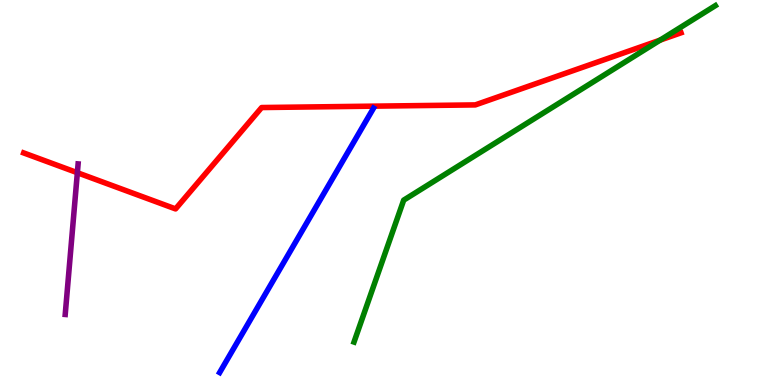[{'lines': ['blue', 'red'], 'intersections': []}, {'lines': ['green', 'red'], 'intersections': [{'x': 8.52, 'y': 8.96}]}, {'lines': ['purple', 'red'], 'intersections': [{'x': 0.998, 'y': 5.51}]}, {'lines': ['blue', 'green'], 'intersections': []}, {'lines': ['blue', 'purple'], 'intersections': []}, {'lines': ['green', 'purple'], 'intersections': []}]